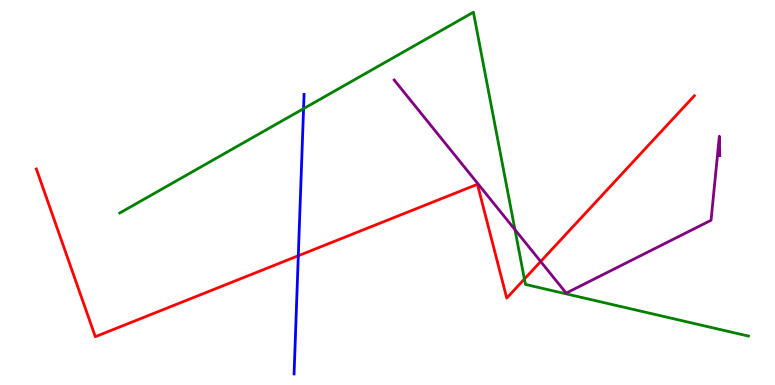[{'lines': ['blue', 'red'], 'intersections': [{'x': 3.85, 'y': 3.36}]}, {'lines': ['green', 'red'], 'intersections': [{'x': 6.77, 'y': 2.75}]}, {'lines': ['purple', 'red'], 'intersections': [{'x': 6.98, 'y': 3.21}]}, {'lines': ['blue', 'green'], 'intersections': [{'x': 3.92, 'y': 7.18}]}, {'lines': ['blue', 'purple'], 'intersections': []}, {'lines': ['green', 'purple'], 'intersections': [{'x': 6.64, 'y': 4.03}]}]